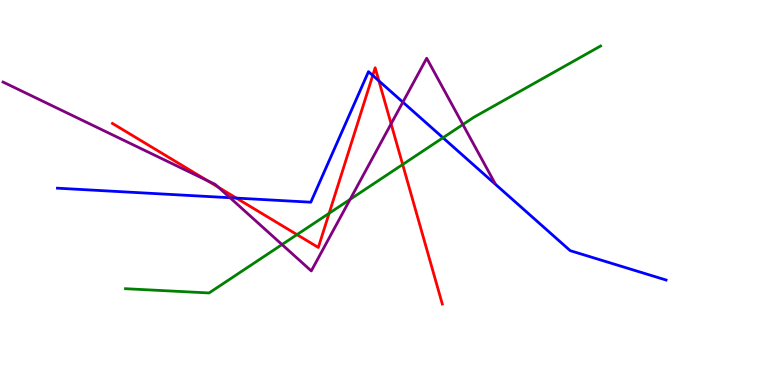[{'lines': ['blue', 'red'], 'intersections': [{'x': 3.05, 'y': 4.86}, {'x': 4.81, 'y': 8.04}, {'x': 4.89, 'y': 7.9}]}, {'lines': ['green', 'red'], 'intersections': [{'x': 3.83, 'y': 3.91}, {'x': 4.25, 'y': 4.46}, {'x': 5.2, 'y': 5.73}]}, {'lines': ['purple', 'red'], 'intersections': [{'x': 2.68, 'y': 5.31}, {'x': 2.82, 'y': 5.14}, {'x': 5.05, 'y': 6.78}]}, {'lines': ['blue', 'green'], 'intersections': [{'x': 5.72, 'y': 6.42}]}, {'lines': ['blue', 'purple'], 'intersections': [{'x': 2.97, 'y': 4.86}, {'x': 5.2, 'y': 7.35}]}, {'lines': ['green', 'purple'], 'intersections': [{'x': 3.64, 'y': 3.65}, {'x': 4.52, 'y': 4.82}, {'x': 5.97, 'y': 6.77}]}]